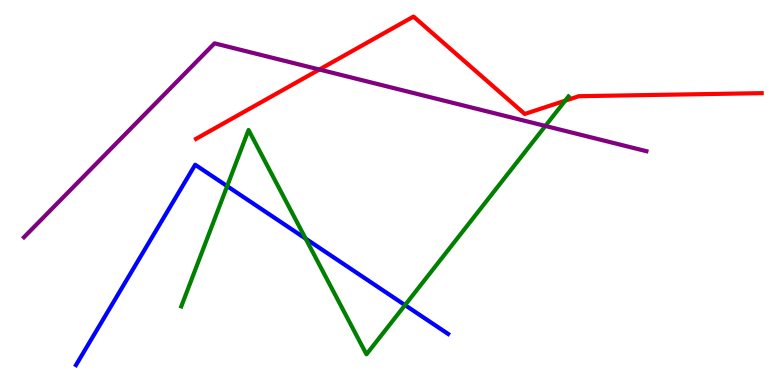[{'lines': ['blue', 'red'], 'intersections': []}, {'lines': ['green', 'red'], 'intersections': [{'x': 7.29, 'y': 7.38}]}, {'lines': ['purple', 'red'], 'intersections': [{'x': 4.12, 'y': 8.19}]}, {'lines': ['blue', 'green'], 'intersections': [{'x': 2.93, 'y': 5.17}, {'x': 3.94, 'y': 3.8}, {'x': 5.23, 'y': 2.08}]}, {'lines': ['blue', 'purple'], 'intersections': []}, {'lines': ['green', 'purple'], 'intersections': [{'x': 7.04, 'y': 6.73}]}]